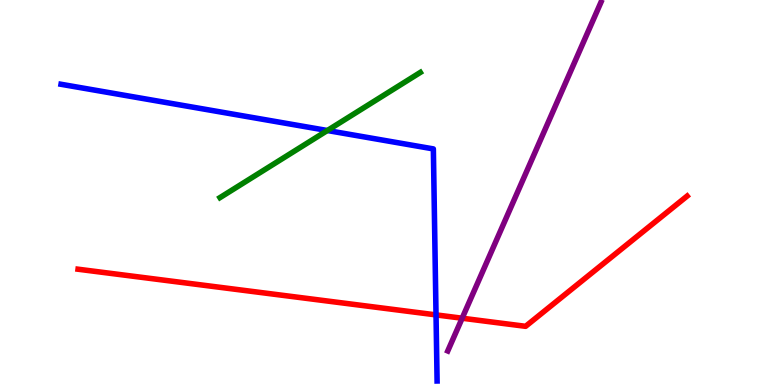[{'lines': ['blue', 'red'], 'intersections': [{'x': 5.63, 'y': 1.82}]}, {'lines': ['green', 'red'], 'intersections': []}, {'lines': ['purple', 'red'], 'intersections': [{'x': 5.96, 'y': 1.73}]}, {'lines': ['blue', 'green'], 'intersections': [{'x': 4.22, 'y': 6.61}]}, {'lines': ['blue', 'purple'], 'intersections': []}, {'lines': ['green', 'purple'], 'intersections': []}]